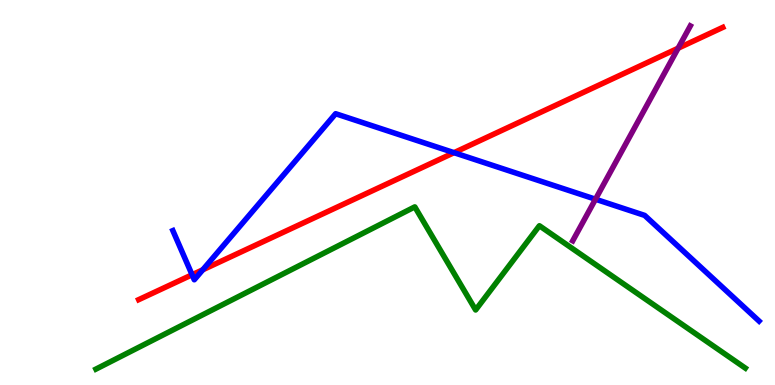[{'lines': ['blue', 'red'], 'intersections': [{'x': 2.48, 'y': 2.86}, {'x': 2.62, 'y': 2.99}, {'x': 5.86, 'y': 6.03}]}, {'lines': ['green', 'red'], 'intersections': []}, {'lines': ['purple', 'red'], 'intersections': [{'x': 8.75, 'y': 8.75}]}, {'lines': ['blue', 'green'], 'intersections': []}, {'lines': ['blue', 'purple'], 'intersections': [{'x': 7.68, 'y': 4.83}]}, {'lines': ['green', 'purple'], 'intersections': []}]